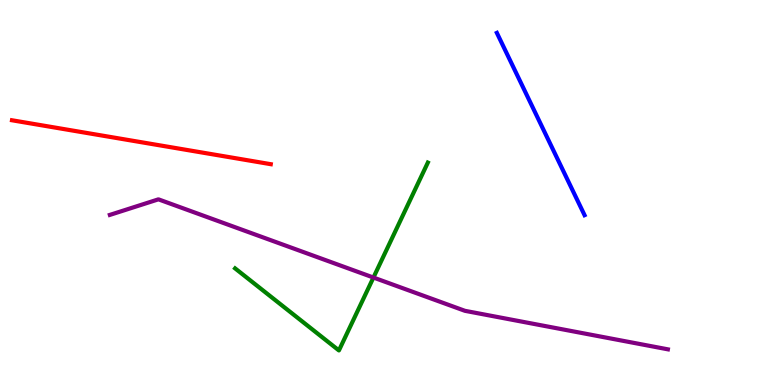[{'lines': ['blue', 'red'], 'intersections': []}, {'lines': ['green', 'red'], 'intersections': []}, {'lines': ['purple', 'red'], 'intersections': []}, {'lines': ['blue', 'green'], 'intersections': []}, {'lines': ['blue', 'purple'], 'intersections': []}, {'lines': ['green', 'purple'], 'intersections': [{'x': 4.82, 'y': 2.79}]}]